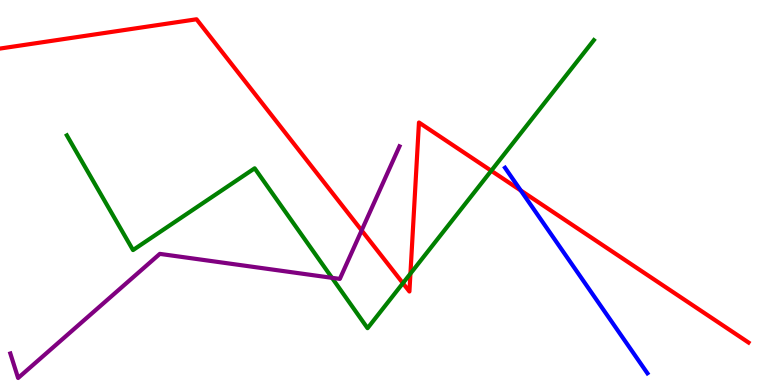[{'lines': ['blue', 'red'], 'intersections': [{'x': 6.72, 'y': 5.05}]}, {'lines': ['green', 'red'], 'intersections': [{'x': 5.2, 'y': 2.64}, {'x': 5.3, 'y': 2.89}, {'x': 6.34, 'y': 5.56}]}, {'lines': ['purple', 'red'], 'intersections': [{'x': 4.67, 'y': 4.02}]}, {'lines': ['blue', 'green'], 'intersections': []}, {'lines': ['blue', 'purple'], 'intersections': []}, {'lines': ['green', 'purple'], 'intersections': [{'x': 4.28, 'y': 2.78}]}]